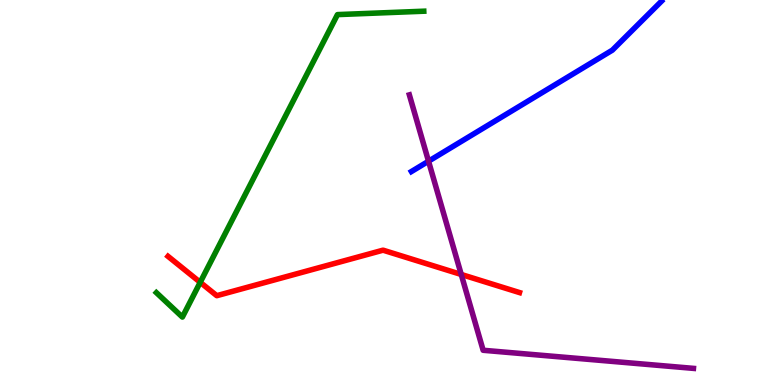[{'lines': ['blue', 'red'], 'intersections': []}, {'lines': ['green', 'red'], 'intersections': [{'x': 2.58, 'y': 2.67}]}, {'lines': ['purple', 'red'], 'intersections': [{'x': 5.95, 'y': 2.87}]}, {'lines': ['blue', 'green'], 'intersections': []}, {'lines': ['blue', 'purple'], 'intersections': [{'x': 5.53, 'y': 5.81}]}, {'lines': ['green', 'purple'], 'intersections': []}]